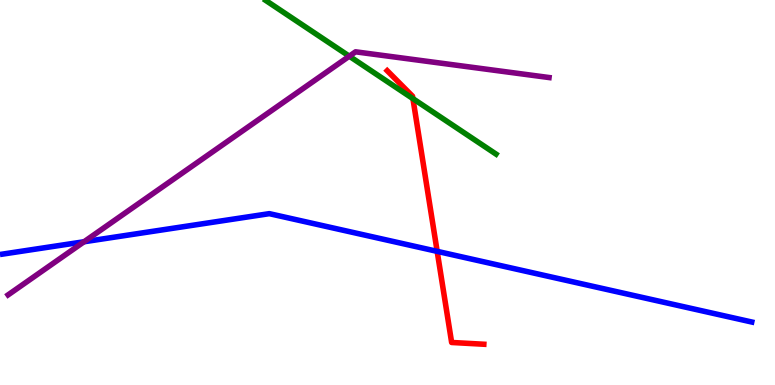[{'lines': ['blue', 'red'], 'intersections': [{'x': 5.64, 'y': 3.47}]}, {'lines': ['green', 'red'], 'intersections': [{'x': 5.33, 'y': 7.44}]}, {'lines': ['purple', 'red'], 'intersections': []}, {'lines': ['blue', 'green'], 'intersections': []}, {'lines': ['blue', 'purple'], 'intersections': [{'x': 1.08, 'y': 3.72}]}, {'lines': ['green', 'purple'], 'intersections': [{'x': 4.51, 'y': 8.54}]}]